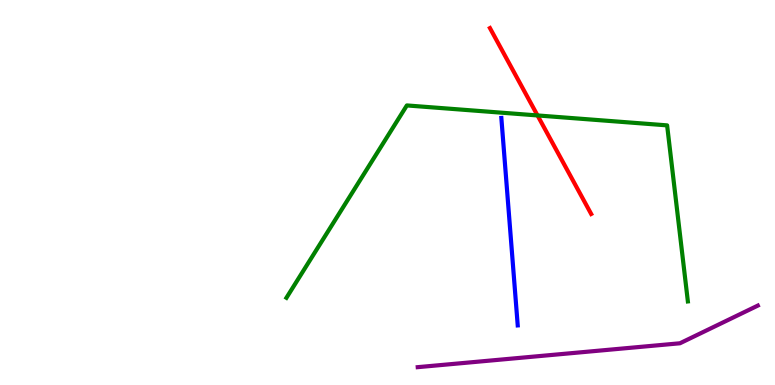[{'lines': ['blue', 'red'], 'intersections': []}, {'lines': ['green', 'red'], 'intersections': [{'x': 6.94, 'y': 7.0}]}, {'lines': ['purple', 'red'], 'intersections': []}, {'lines': ['blue', 'green'], 'intersections': []}, {'lines': ['blue', 'purple'], 'intersections': []}, {'lines': ['green', 'purple'], 'intersections': []}]